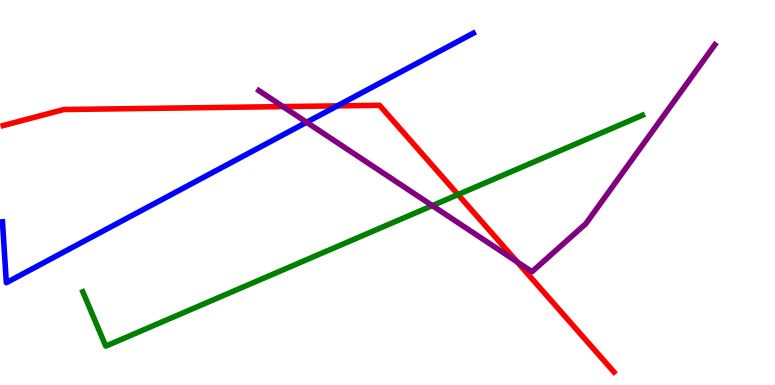[{'lines': ['blue', 'red'], 'intersections': [{'x': 4.35, 'y': 7.25}]}, {'lines': ['green', 'red'], 'intersections': [{'x': 5.91, 'y': 4.95}]}, {'lines': ['purple', 'red'], 'intersections': [{'x': 3.65, 'y': 7.23}, {'x': 6.67, 'y': 3.2}]}, {'lines': ['blue', 'green'], 'intersections': []}, {'lines': ['blue', 'purple'], 'intersections': [{'x': 3.96, 'y': 6.82}]}, {'lines': ['green', 'purple'], 'intersections': [{'x': 5.58, 'y': 4.66}]}]